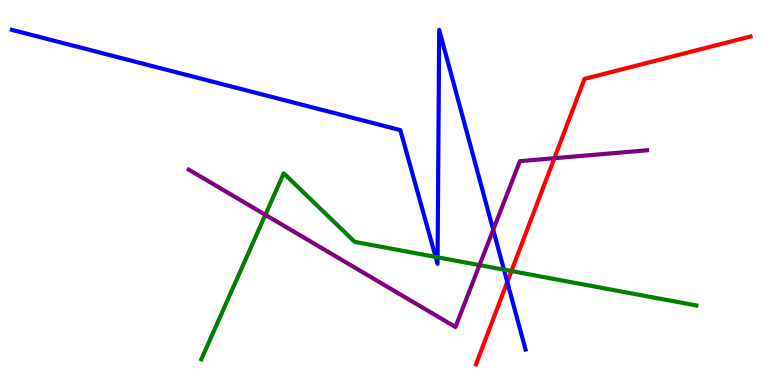[{'lines': ['blue', 'red'], 'intersections': [{'x': 6.55, 'y': 2.68}]}, {'lines': ['green', 'red'], 'intersections': [{'x': 6.6, 'y': 2.96}]}, {'lines': ['purple', 'red'], 'intersections': [{'x': 7.15, 'y': 5.89}]}, {'lines': ['blue', 'green'], 'intersections': [{'x': 5.62, 'y': 3.33}, {'x': 5.65, 'y': 3.32}, {'x': 6.5, 'y': 3.0}]}, {'lines': ['blue', 'purple'], 'intersections': [{'x': 6.36, 'y': 4.03}]}, {'lines': ['green', 'purple'], 'intersections': [{'x': 3.42, 'y': 4.42}, {'x': 6.19, 'y': 3.11}]}]